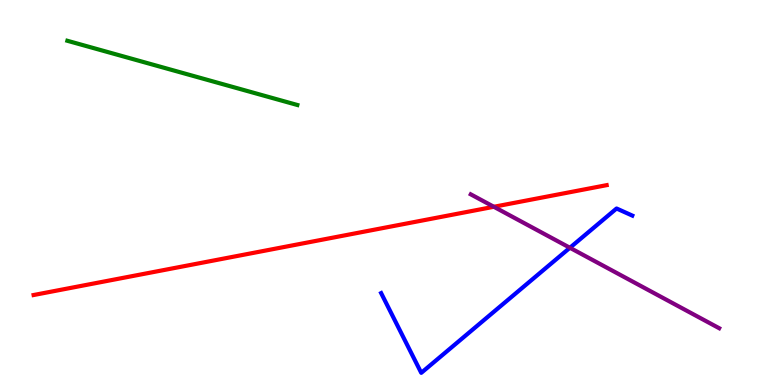[{'lines': ['blue', 'red'], 'intersections': []}, {'lines': ['green', 'red'], 'intersections': []}, {'lines': ['purple', 'red'], 'intersections': [{'x': 6.37, 'y': 4.63}]}, {'lines': ['blue', 'green'], 'intersections': []}, {'lines': ['blue', 'purple'], 'intersections': [{'x': 7.35, 'y': 3.56}]}, {'lines': ['green', 'purple'], 'intersections': []}]